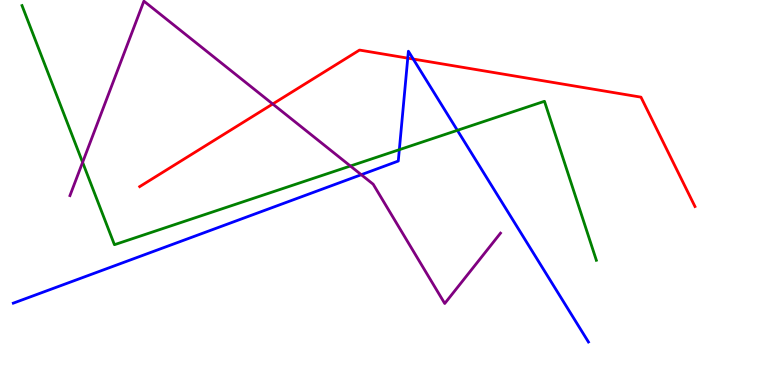[{'lines': ['blue', 'red'], 'intersections': [{'x': 5.26, 'y': 8.49}, {'x': 5.33, 'y': 8.47}]}, {'lines': ['green', 'red'], 'intersections': []}, {'lines': ['purple', 'red'], 'intersections': [{'x': 3.52, 'y': 7.3}]}, {'lines': ['blue', 'green'], 'intersections': [{'x': 5.15, 'y': 6.11}, {'x': 5.9, 'y': 6.61}]}, {'lines': ['blue', 'purple'], 'intersections': [{'x': 4.66, 'y': 5.46}]}, {'lines': ['green', 'purple'], 'intersections': [{'x': 1.07, 'y': 5.78}, {'x': 4.52, 'y': 5.69}]}]